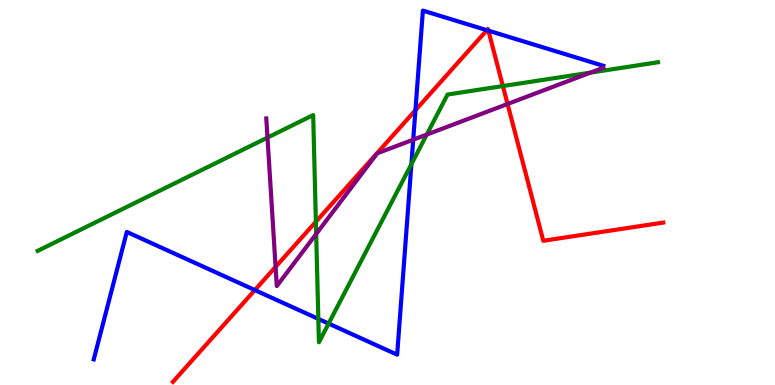[{'lines': ['blue', 'red'], 'intersections': [{'x': 3.29, 'y': 2.47}, {'x': 5.36, 'y': 7.14}, {'x': 6.28, 'y': 9.22}, {'x': 6.3, 'y': 9.2}]}, {'lines': ['green', 'red'], 'intersections': [{'x': 4.08, 'y': 4.24}, {'x': 6.49, 'y': 7.76}]}, {'lines': ['purple', 'red'], 'intersections': [{'x': 3.56, 'y': 3.07}, {'x': 6.55, 'y': 7.3}]}, {'lines': ['blue', 'green'], 'intersections': [{'x': 4.11, 'y': 1.72}, {'x': 4.24, 'y': 1.6}, {'x': 5.31, 'y': 5.74}]}, {'lines': ['blue', 'purple'], 'intersections': [{'x': 5.33, 'y': 6.37}]}, {'lines': ['green', 'purple'], 'intersections': [{'x': 3.45, 'y': 6.43}, {'x': 4.08, 'y': 3.92}, {'x': 5.51, 'y': 6.5}, {'x': 7.62, 'y': 8.11}]}]